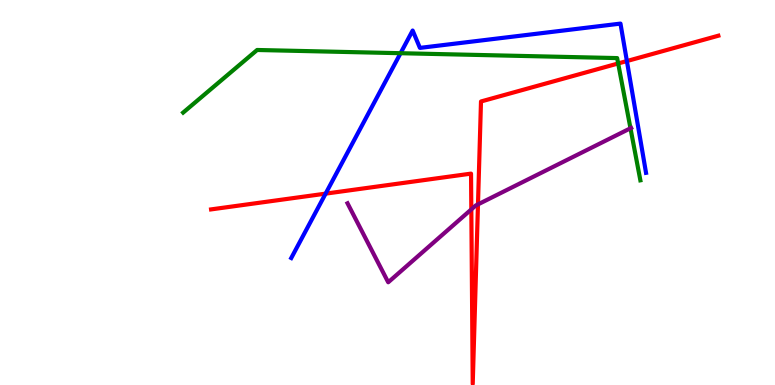[{'lines': ['blue', 'red'], 'intersections': [{'x': 4.2, 'y': 4.97}, {'x': 8.09, 'y': 8.41}]}, {'lines': ['green', 'red'], 'intersections': [{'x': 7.98, 'y': 8.35}]}, {'lines': ['purple', 'red'], 'intersections': [{'x': 6.08, 'y': 4.56}, {'x': 6.17, 'y': 4.69}]}, {'lines': ['blue', 'green'], 'intersections': [{'x': 5.17, 'y': 8.62}]}, {'lines': ['blue', 'purple'], 'intersections': []}, {'lines': ['green', 'purple'], 'intersections': [{'x': 8.14, 'y': 6.67}]}]